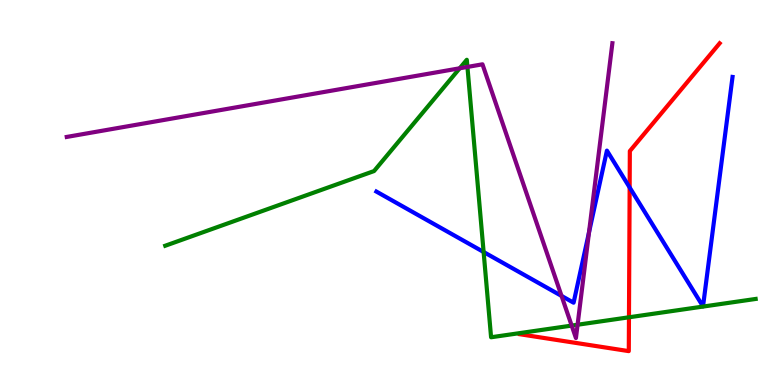[{'lines': ['blue', 'red'], 'intersections': [{'x': 8.12, 'y': 5.13}]}, {'lines': ['green', 'red'], 'intersections': [{'x': 8.12, 'y': 1.76}]}, {'lines': ['purple', 'red'], 'intersections': []}, {'lines': ['blue', 'green'], 'intersections': [{'x': 6.24, 'y': 3.45}]}, {'lines': ['blue', 'purple'], 'intersections': [{'x': 7.25, 'y': 2.31}, {'x': 7.6, 'y': 3.96}]}, {'lines': ['green', 'purple'], 'intersections': [{'x': 5.93, 'y': 8.23}, {'x': 6.03, 'y': 8.26}, {'x': 7.38, 'y': 1.54}, {'x': 7.45, 'y': 1.57}]}]